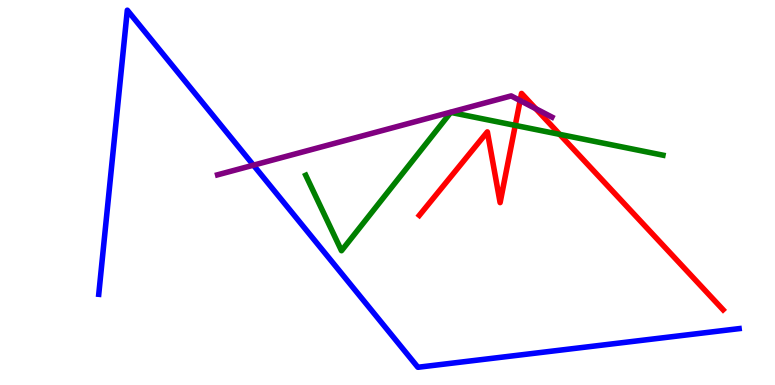[{'lines': ['blue', 'red'], 'intersections': []}, {'lines': ['green', 'red'], 'intersections': [{'x': 6.65, 'y': 6.74}, {'x': 7.22, 'y': 6.51}]}, {'lines': ['purple', 'red'], 'intersections': [{'x': 6.71, 'y': 7.39}, {'x': 6.91, 'y': 7.18}]}, {'lines': ['blue', 'green'], 'intersections': []}, {'lines': ['blue', 'purple'], 'intersections': [{'x': 3.27, 'y': 5.71}]}, {'lines': ['green', 'purple'], 'intersections': []}]